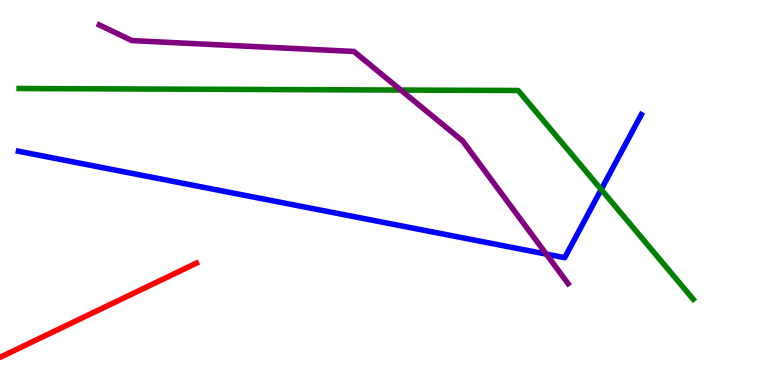[{'lines': ['blue', 'red'], 'intersections': []}, {'lines': ['green', 'red'], 'intersections': []}, {'lines': ['purple', 'red'], 'intersections': []}, {'lines': ['blue', 'green'], 'intersections': [{'x': 7.76, 'y': 5.08}]}, {'lines': ['blue', 'purple'], 'intersections': [{'x': 7.05, 'y': 3.4}]}, {'lines': ['green', 'purple'], 'intersections': [{'x': 5.17, 'y': 7.66}]}]